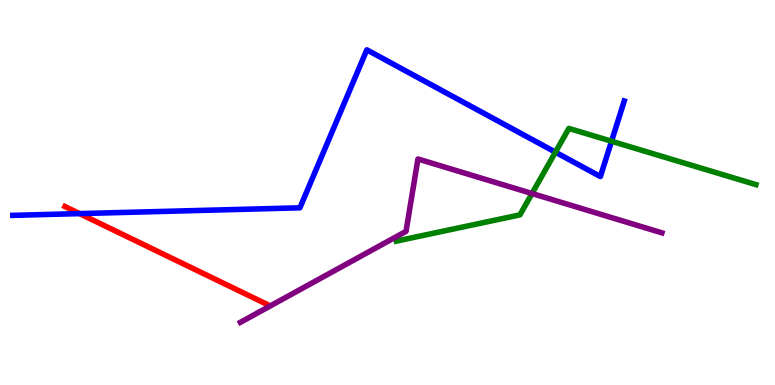[{'lines': ['blue', 'red'], 'intersections': [{'x': 1.03, 'y': 4.45}]}, {'lines': ['green', 'red'], 'intersections': []}, {'lines': ['purple', 'red'], 'intersections': []}, {'lines': ['blue', 'green'], 'intersections': [{'x': 7.17, 'y': 6.05}, {'x': 7.89, 'y': 6.33}]}, {'lines': ['blue', 'purple'], 'intersections': []}, {'lines': ['green', 'purple'], 'intersections': [{'x': 6.86, 'y': 4.97}]}]